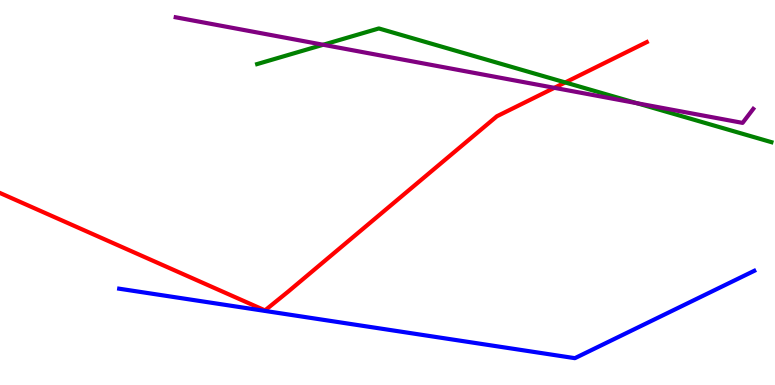[{'lines': ['blue', 'red'], 'intersections': []}, {'lines': ['green', 'red'], 'intersections': [{'x': 7.29, 'y': 7.86}]}, {'lines': ['purple', 'red'], 'intersections': [{'x': 7.15, 'y': 7.72}]}, {'lines': ['blue', 'green'], 'intersections': []}, {'lines': ['blue', 'purple'], 'intersections': []}, {'lines': ['green', 'purple'], 'intersections': [{'x': 4.17, 'y': 8.84}, {'x': 8.22, 'y': 7.32}]}]